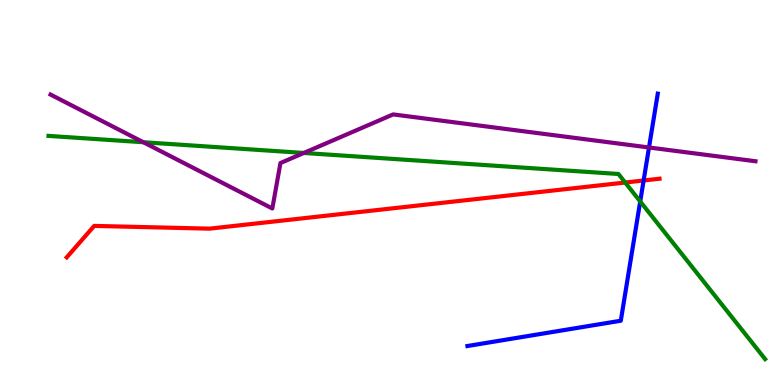[{'lines': ['blue', 'red'], 'intersections': [{'x': 8.3, 'y': 5.31}]}, {'lines': ['green', 'red'], 'intersections': [{'x': 8.07, 'y': 5.26}]}, {'lines': ['purple', 'red'], 'intersections': []}, {'lines': ['blue', 'green'], 'intersections': [{'x': 8.26, 'y': 4.77}]}, {'lines': ['blue', 'purple'], 'intersections': [{'x': 8.37, 'y': 6.17}]}, {'lines': ['green', 'purple'], 'intersections': [{'x': 1.85, 'y': 6.31}, {'x': 3.92, 'y': 6.03}]}]